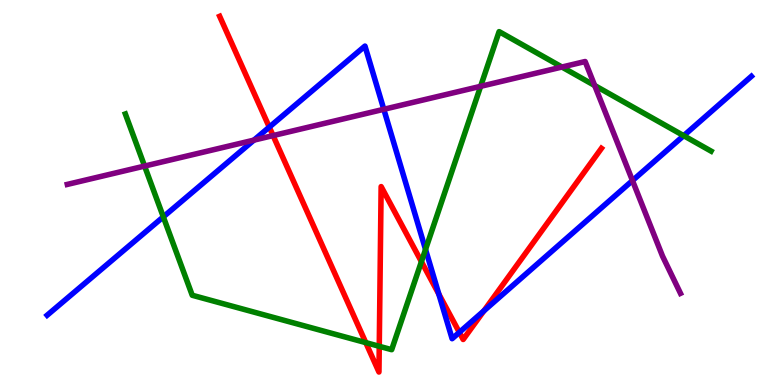[{'lines': ['blue', 'red'], 'intersections': [{'x': 3.47, 'y': 6.7}, {'x': 5.66, 'y': 2.36}, {'x': 5.93, 'y': 1.37}, {'x': 6.24, 'y': 1.93}]}, {'lines': ['green', 'red'], 'intersections': [{'x': 4.72, 'y': 1.1}, {'x': 4.89, 'y': 1.01}, {'x': 5.44, 'y': 3.2}]}, {'lines': ['purple', 'red'], 'intersections': [{'x': 3.52, 'y': 6.48}]}, {'lines': ['blue', 'green'], 'intersections': [{'x': 2.11, 'y': 4.37}, {'x': 5.49, 'y': 3.52}, {'x': 8.82, 'y': 6.48}]}, {'lines': ['blue', 'purple'], 'intersections': [{'x': 3.28, 'y': 6.36}, {'x': 4.95, 'y': 7.16}, {'x': 8.16, 'y': 5.31}]}, {'lines': ['green', 'purple'], 'intersections': [{'x': 1.87, 'y': 5.69}, {'x': 6.2, 'y': 7.76}, {'x': 7.25, 'y': 8.26}, {'x': 7.67, 'y': 7.78}]}]